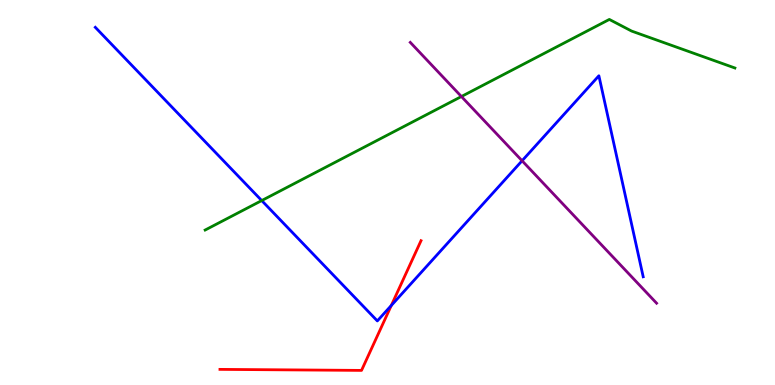[{'lines': ['blue', 'red'], 'intersections': [{'x': 5.05, 'y': 2.07}]}, {'lines': ['green', 'red'], 'intersections': []}, {'lines': ['purple', 'red'], 'intersections': []}, {'lines': ['blue', 'green'], 'intersections': [{'x': 3.38, 'y': 4.79}]}, {'lines': ['blue', 'purple'], 'intersections': [{'x': 6.74, 'y': 5.82}]}, {'lines': ['green', 'purple'], 'intersections': [{'x': 5.95, 'y': 7.49}]}]